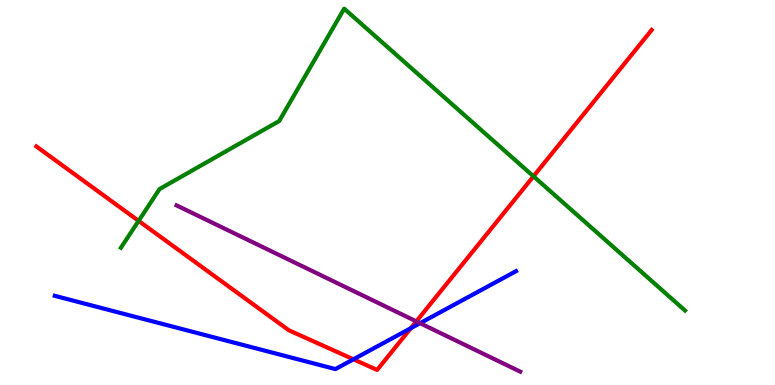[{'lines': ['blue', 'red'], 'intersections': [{'x': 4.56, 'y': 0.667}, {'x': 5.3, 'y': 1.48}]}, {'lines': ['green', 'red'], 'intersections': [{'x': 1.79, 'y': 4.26}, {'x': 6.88, 'y': 5.42}]}, {'lines': ['purple', 'red'], 'intersections': [{'x': 5.37, 'y': 1.65}]}, {'lines': ['blue', 'green'], 'intersections': []}, {'lines': ['blue', 'purple'], 'intersections': [{'x': 5.42, 'y': 1.61}]}, {'lines': ['green', 'purple'], 'intersections': []}]